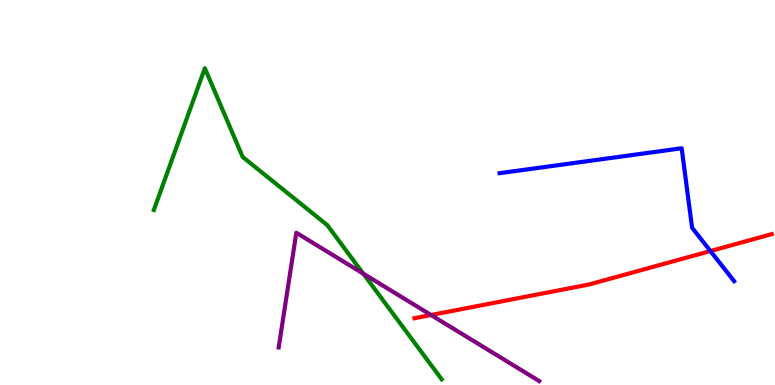[{'lines': ['blue', 'red'], 'intersections': [{'x': 9.17, 'y': 3.48}]}, {'lines': ['green', 'red'], 'intersections': []}, {'lines': ['purple', 'red'], 'intersections': [{'x': 5.56, 'y': 1.82}]}, {'lines': ['blue', 'green'], 'intersections': []}, {'lines': ['blue', 'purple'], 'intersections': []}, {'lines': ['green', 'purple'], 'intersections': [{'x': 4.69, 'y': 2.89}]}]